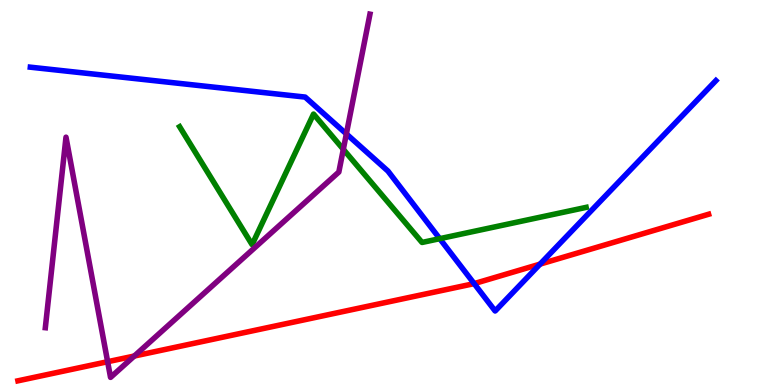[{'lines': ['blue', 'red'], 'intersections': [{'x': 6.12, 'y': 2.63}, {'x': 6.97, 'y': 3.14}]}, {'lines': ['green', 'red'], 'intersections': []}, {'lines': ['purple', 'red'], 'intersections': [{'x': 1.39, 'y': 0.605}, {'x': 1.73, 'y': 0.752}]}, {'lines': ['blue', 'green'], 'intersections': [{'x': 5.67, 'y': 3.8}]}, {'lines': ['blue', 'purple'], 'intersections': [{'x': 4.47, 'y': 6.52}]}, {'lines': ['green', 'purple'], 'intersections': [{'x': 4.43, 'y': 6.12}]}]